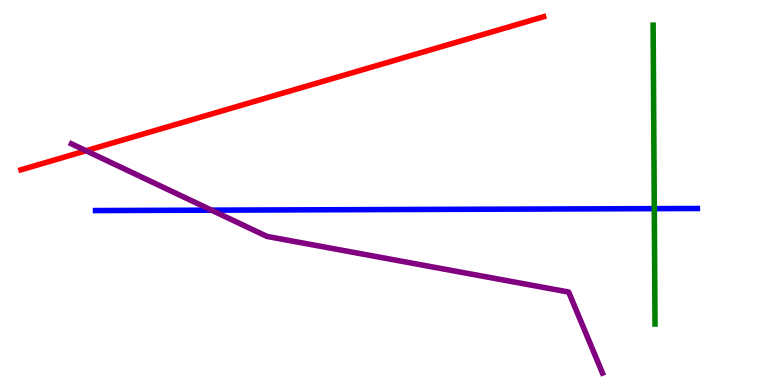[{'lines': ['blue', 'red'], 'intersections': []}, {'lines': ['green', 'red'], 'intersections': []}, {'lines': ['purple', 'red'], 'intersections': [{'x': 1.11, 'y': 6.08}]}, {'lines': ['blue', 'green'], 'intersections': [{'x': 8.44, 'y': 4.58}]}, {'lines': ['blue', 'purple'], 'intersections': [{'x': 2.73, 'y': 4.54}]}, {'lines': ['green', 'purple'], 'intersections': []}]